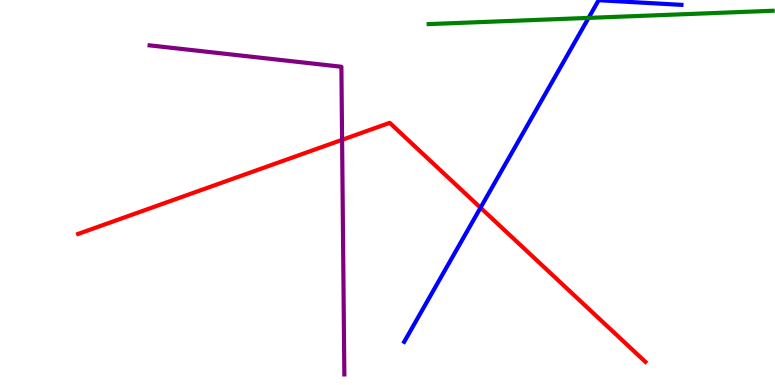[{'lines': ['blue', 'red'], 'intersections': [{'x': 6.2, 'y': 4.6}]}, {'lines': ['green', 'red'], 'intersections': []}, {'lines': ['purple', 'red'], 'intersections': [{'x': 4.41, 'y': 6.37}]}, {'lines': ['blue', 'green'], 'intersections': [{'x': 7.59, 'y': 9.53}]}, {'lines': ['blue', 'purple'], 'intersections': []}, {'lines': ['green', 'purple'], 'intersections': []}]